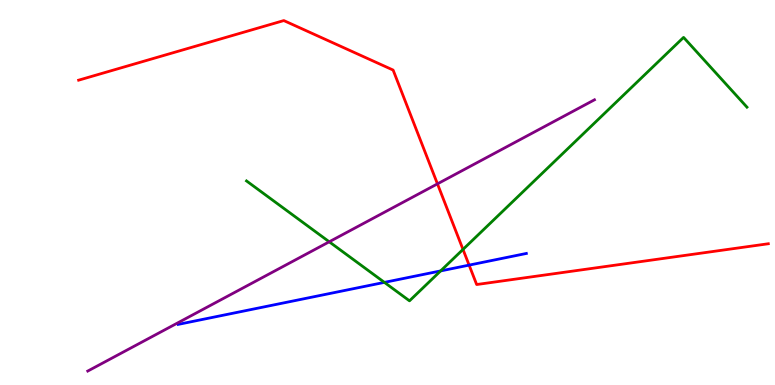[{'lines': ['blue', 'red'], 'intersections': [{'x': 6.05, 'y': 3.11}]}, {'lines': ['green', 'red'], 'intersections': [{'x': 5.97, 'y': 3.52}]}, {'lines': ['purple', 'red'], 'intersections': [{'x': 5.64, 'y': 5.22}]}, {'lines': ['blue', 'green'], 'intersections': [{'x': 4.96, 'y': 2.67}, {'x': 5.69, 'y': 2.96}]}, {'lines': ['blue', 'purple'], 'intersections': []}, {'lines': ['green', 'purple'], 'intersections': [{'x': 4.25, 'y': 3.72}]}]